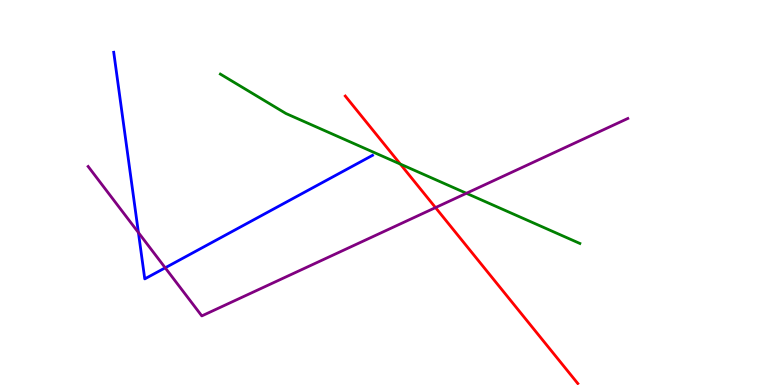[{'lines': ['blue', 'red'], 'intersections': []}, {'lines': ['green', 'red'], 'intersections': [{'x': 5.17, 'y': 5.74}]}, {'lines': ['purple', 'red'], 'intersections': [{'x': 5.62, 'y': 4.61}]}, {'lines': ['blue', 'green'], 'intersections': []}, {'lines': ['blue', 'purple'], 'intersections': [{'x': 1.79, 'y': 3.96}, {'x': 2.13, 'y': 3.04}]}, {'lines': ['green', 'purple'], 'intersections': [{'x': 6.02, 'y': 4.98}]}]